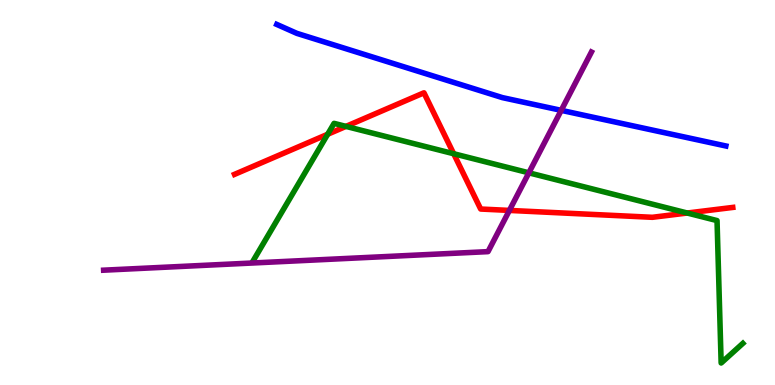[{'lines': ['blue', 'red'], 'intersections': []}, {'lines': ['green', 'red'], 'intersections': [{'x': 4.23, 'y': 6.51}, {'x': 4.46, 'y': 6.72}, {'x': 5.85, 'y': 6.01}, {'x': 8.87, 'y': 4.47}]}, {'lines': ['purple', 'red'], 'intersections': [{'x': 6.57, 'y': 4.53}]}, {'lines': ['blue', 'green'], 'intersections': []}, {'lines': ['blue', 'purple'], 'intersections': [{'x': 7.24, 'y': 7.13}]}, {'lines': ['green', 'purple'], 'intersections': [{'x': 6.82, 'y': 5.51}]}]